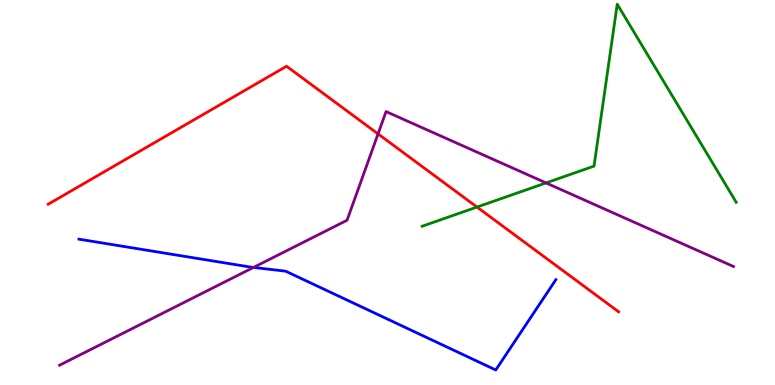[{'lines': ['blue', 'red'], 'intersections': []}, {'lines': ['green', 'red'], 'intersections': [{'x': 6.15, 'y': 4.62}]}, {'lines': ['purple', 'red'], 'intersections': [{'x': 4.88, 'y': 6.52}]}, {'lines': ['blue', 'green'], 'intersections': []}, {'lines': ['blue', 'purple'], 'intersections': [{'x': 3.27, 'y': 3.05}]}, {'lines': ['green', 'purple'], 'intersections': [{'x': 7.05, 'y': 5.25}]}]